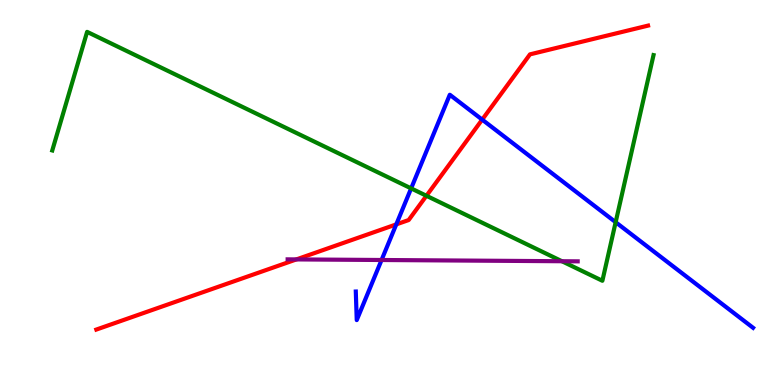[{'lines': ['blue', 'red'], 'intersections': [{'x': 5.11, 'y': 4.17}, {'x': 6.22, 'y': 6.89}]}, {'lines': ['green', 'red'], 'intersections': [{'x': 5.5, 'y': 4.91}]}, {'lines': ['purple', 'red'], 'intersections': [{'x': 3.82, 'y': 3.26}]}, {'lines': ['blue', 'green'], 'intersections': [{'x': 5.3, 'y': 5.11}, {'x': 7.94, 'y': 4.23}]}, {'lines': ['blue', 'purple'], 'intersections': [{'x': 4.92, 'y': 3.25}]}, {'lines': ['green', 'purple'], 'intersections': [{'x': 7.25, 'y': 3.21}]}]